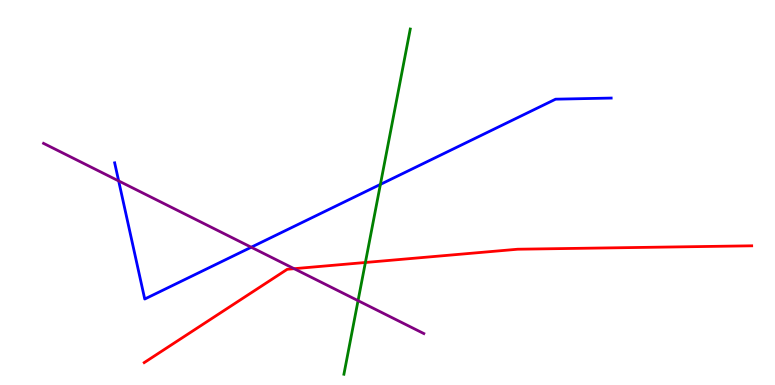[{'lines': ['blue', 'red'], 'intersections': []}, {'lines': ['green', 'red'], 'intersections': [{'x': 4.71, 'y': 3.18}]}, {'lines': ['purple', 'red'], 'intersections': [{'x': 3.8, 'y': 3.02}]}, {'lines': ['blue', 'green'], 'intersections': [{'x': 4.91, 'y': 5.21}]}, {'lines': ['blue', 'purple'], 'intersections': [{'x': 1.53, 'y': 5.3}, {'x': 3.24, 'y': 3.58}]}, {'lines': ['green', 'purple'], 'intersections': [{'x': 4.62, 'y': 2.19}]}]